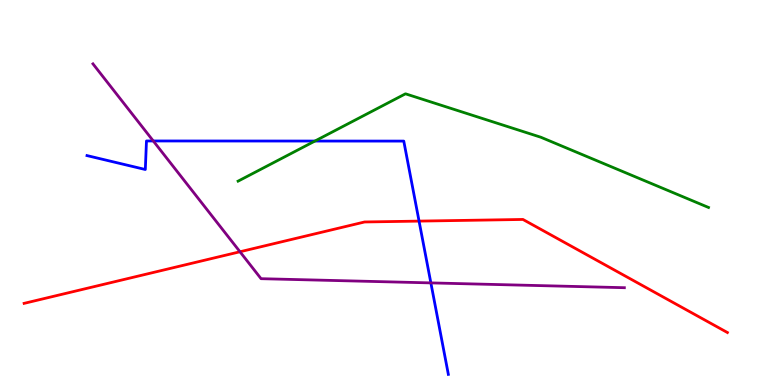[{'lines': ['blue', 'red'], 'intersections': [{'x': 5.41, 'y': 4.26}]}, {'lines': ['green', 'red'], 'intersections': []}, {'lines': ['purple', 'red'], 'intersections': [{'x': 3.1, 'y': 3.46}]}, {'lines': ['blue', 'green'], 'intersections': [{'x': 4.06, 'y': 6.34}]}, {'lines': ['blue', 'purple'], 'intersections': [{'x': 1.98, 'y': 6.34}, {'x': 5.56, 'y': 2.65}]}, {'lines': ['green', 'purple'], 'intersections': []}]